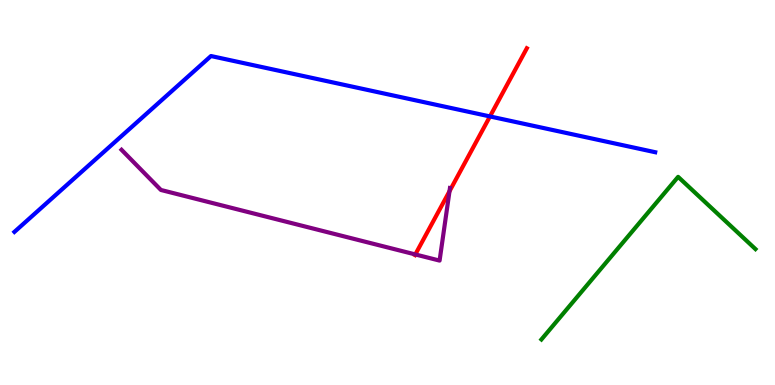[{'lines': ['blue', 'red'], 'intersections': [{'x': 6.32, 'y': 6.98}]}, {'lines': ['green', 'red'], 'intersections': []}, {'lines': ['purple', 'red'], 'intersections': [{'x': 5.36, 'y': 3.39}, {'x': 5.8, 'y': 5.03}]}, {'lines': ['blue', 'green'], 'intersections': []}, {'lines': ['blue', 'purple'], 'intersections': []}, {'lines': ['green', 'purple'], 'intersections': []}]